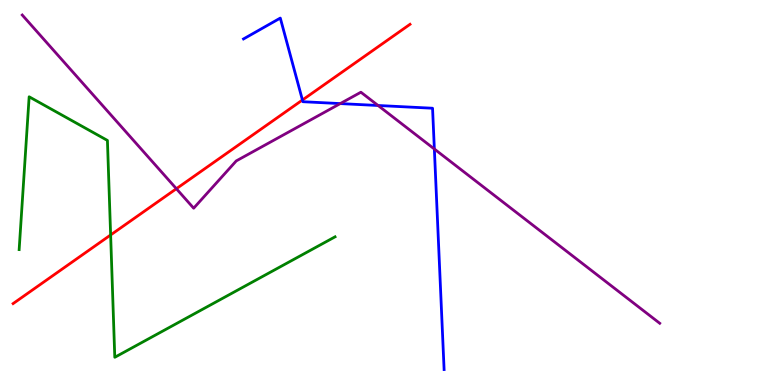[{'lines': ['blue', 'red'], 'intersections': [{'x': 3.9, 'y': 7.4}]}, {'lines': ['green', 'red'], 'intersections': [{'x': 1.43, 'y': 3.9}]}, {'lines': ['purple', 'red'], 'intersections': [{'x': 2.28, 'y': 5.1}]}, {'lines': ['blue', 'green'], 'intersections': []}, {'lines': ['blue', 'purple'], 'intersections': [{'x': 4.39, 'y': 7.31}, {'x': 4.88, 'y': 7.26}, {'x': 5.6, 'y': 6.13}]}, {'lines': ['green', 'purple'], 'intersections': []}]